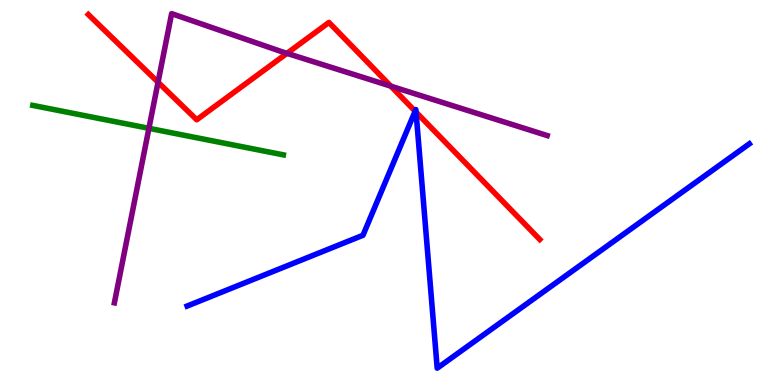[{'lines': ['blue', 'red'], 'intersections': [{'x': 5.36, 'y': 7.11}, {'x': 5.37, 'y': 7.09}]}, {'lines': ['green', 'red'], 'intersections': []}, {'lines': ['purple', 'red'], 'intersections': [{'x': 2.04, 'y': 7.86}, {'x': 3.7, 'y': 8.61}, {'x': 5.04, 'y': 7.76}]}, {'lines': ['blue', 'green'], 'intersections': []}, {'lines': ['blue', 'purple'], 'intersections': []}, {'lines': ['green', 'purple'], 'intersections': [{'x': 1.92, 'y': 6.67}]}]